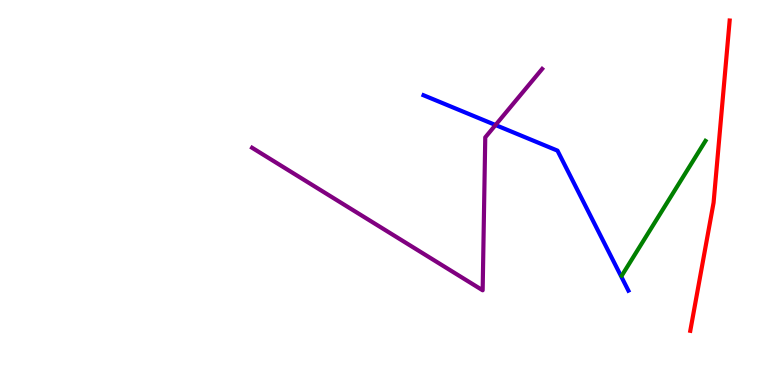[{'lines': ['blue', 'red'], 'intersections': []}, {'lines': ['green', 'red'], 'intersections': []}, {'lines': ['purple', 'red'], 'intersections': []}, {'lines': ['blue', 'green'], 'intersections': []}, {'lines': ['blue', 'purple'], 'intersections': [{'x': 6.39, 'y': 6.75}]}, {'lines': ['green', 'purple'], 'intersections': []}]